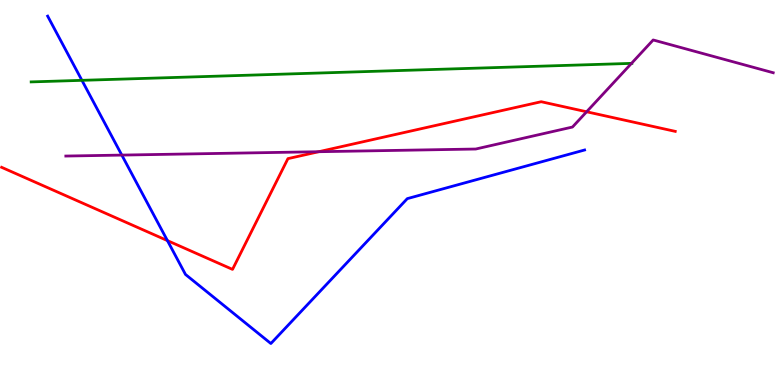[{'lines': ['blue', 'red'], 'intersections': [{'x': 2.16, 'y': 3.75}]}, {'lines': ['green', 'red'], 'intersections': []}, {'lines': ['purple', 'red'], 'intersections': [{'x': 4.11, 'y': 6.06}, {'x': 7.57, 'y': 7.1}]}, {'lines': ['blue', 'green'], 'intersections': [{'x': 1.06, 'y': 7.91}]}, {'lines': ['blue', 'purple'], 'intersections': [{'x': 1.57, 'y': 5.97}]}, {'lines': ['green', 'purple'], 'intersections': [{'x': 8.15, 'y': 8.35}]}]